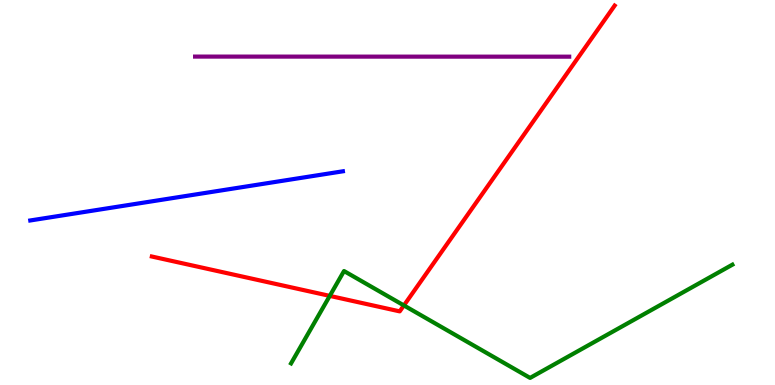[{'lines': ['blue', 'red'], 'intersections': []}, {'lines': ['green', 'red'], 'intersections': [{'x': 4.26, 'y': 2.31}, {'x': 5.21, 'y': 2.07}]}, {'lines': ['purple', 'red'], 'intersections': []}, {'lines': ['blue', 'green'], 'intersections': []}, {'lines': ['blue', 'purple'], 'intersections': []}, {'lines': ['green', 'purple'], 'intersections': []}]